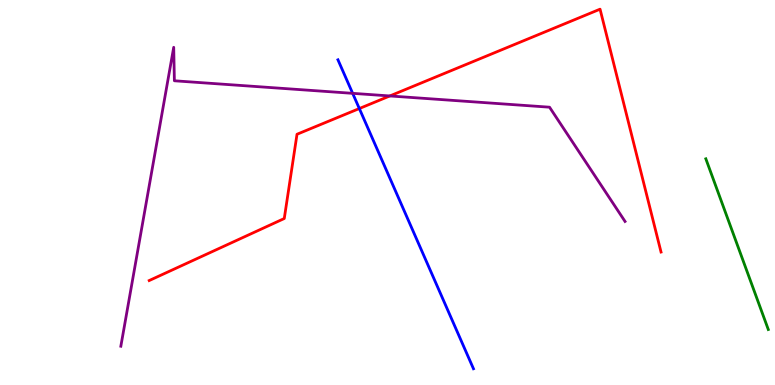[{'lines': ['blue', 'red'], 'intersections': [{'x': 4.64, 'y': 7.18}]}, {'lines': ['green', 'red'], 'intersections': []}, {'lines': ['purple', 'red'], 'intersections': [{'x': 5.03, 'y': 7.51}]}, {'lines': ['blue', 'green'], 'intersections': []}, {'lines': ['blue', 'purple'], 'intersections': [{'x': 4.55, 'y': 7.58}]}, {'lines': ['green', 'purple'], 'intersections': []}]